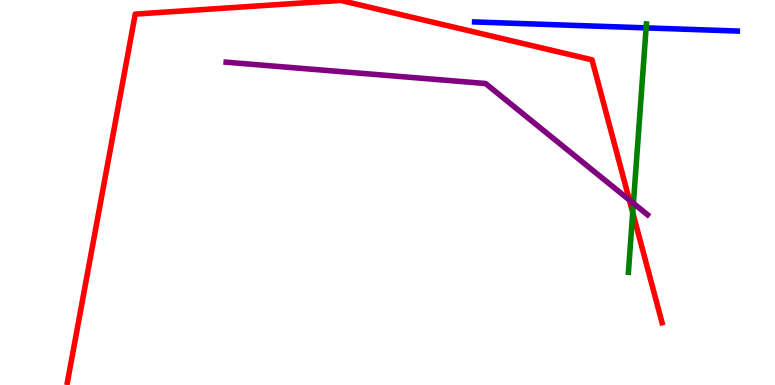[{'lines': ['blue', 'red'], 'intersections': []}, {'lines': ['green', 'red'], 'intersections': [{'x': 8.16, 'y': 4.48}]}, {'lines': ['purple', 'red'], 'intersections': [{'x': 8.12, 'y': 4.8}]}, {'lines': ['blue', 'green'], 'intersections': [{'x': 8.34, 'y': 9.28}]}, {'lines': ['blue', 'purple'], 'intersections': []}, {'lines': ['green', 'purple'], 'intersections': [{'x': 8.17, 'y': 4.72}]}]